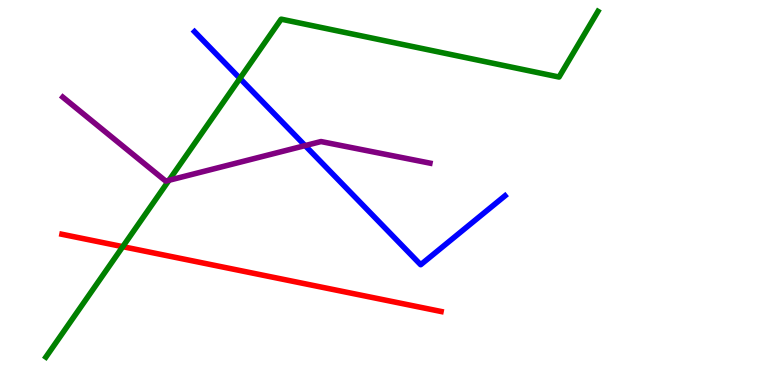[{'lines': ['blue', 'red'], 'intersections': []}, {'lines': ['green', 'red'], 'intersections': [{'x': 1.58, 'y': 3.59}]}, {'lines': ['purple', 'red'], 'intersections': []}, {'lines': ['blue', 'green'], 'intersections': [{'x': 3.1, 'y': 7.96}]}, {'lines': ['blue', 'purple'], 'intersections': [{'x': 3.94, 'y': 6.22}]}, {'lines': ['green', 'purple'], 'intersections': [{'x': 2.18, 'y': 5.32}]}]